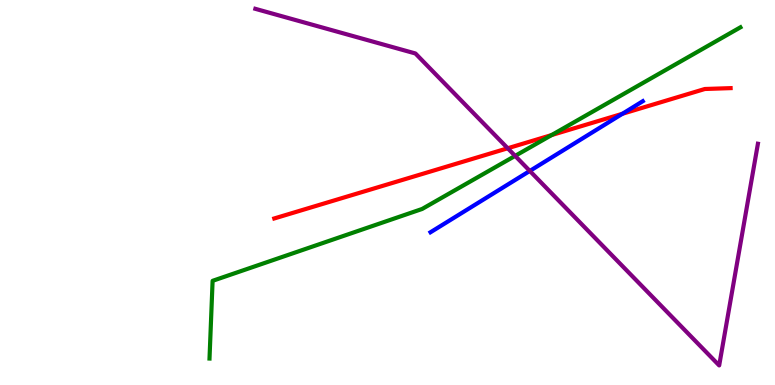[{'lines': ['blue', 'red'], 'intersections': [{'x': 8.03, 'y': 7.04}]}, {'lines': ['green', 'red'], 'intersections': [{'x': 7.12, 'y': 6.49}]}, {'lines': ['purple', 'red'], 'intersections': [{'x': 6.55, 'y': 6.15}]}, {'lines': ['blue', 'green'], 'intersections': []}, {'lines': ['blue', 'purple'], 'intersections': [{'x': 6.84, 'y': 5.56}]}, {'lines': ['green', 'purple'], 'intersections': [{'x': 6.65, 'y': 5.95}]}]